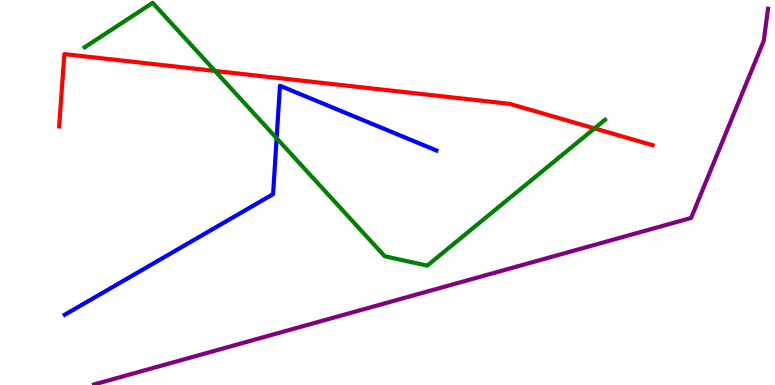[{'lines': ['blue', 'red'], 'intersections': []}, {'lines': ['green', 'red'], 'intersections': [{'x': 2.77, 'y': 8.16}, {'x': 7.67, 'y': 6.66}]}, {'lines': ['purple', 'red'], 'intersections': []}, {'lines': ['blue', 'green'], 'intersections': [{'x': 3.57, 'y': 6.41}]}, {'lines': ['blue', 'purple'], 'intersections': []}, {'lines': ['green', 'purple'], 'intersections': []}]